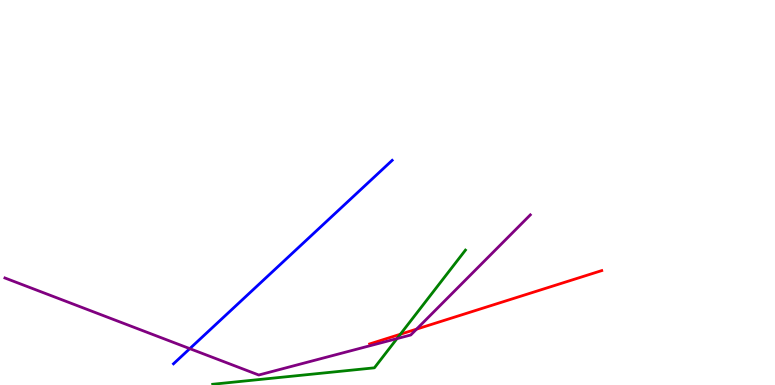[{'lines': ['blue', 'red'], 'intersections': []}, {'lines': ['green', 'red'], 'intersections': [{'x': 5.17, 'y': 1.32}]}, {'lines': ['purple', 'red'], 'intersections': [{'x': 5.38, 'y': 1.45}]}, {'lines': ['blue', 'green'], 'intersections': []}, {'lines': ['blue', 'purple'], 'intersections': [{'x': 2.45, 'y': 0.944}]}, {'lines': ['green', 'purple'], 'intersections': [{'x': 5.12, 'y': 1.2}]}]